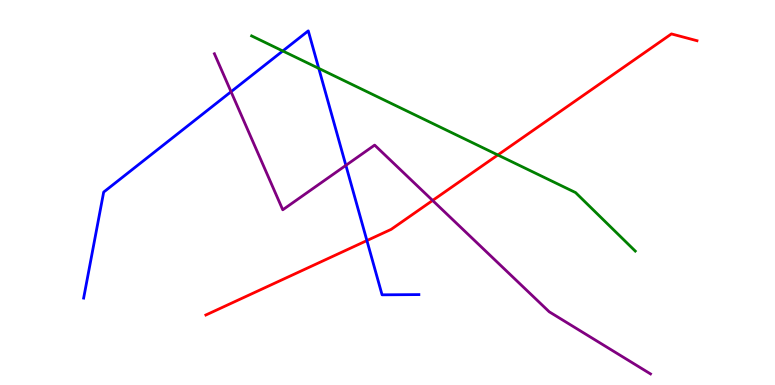[{'lines': ['blue', 'red'], 'intersections': [{'x': 4.73, 'y': 3.75}]}, {'lines': ['green', 'red'], 'intersections': [{'x': 6.42, 'y': 5.97}]}, {'lines': ['purple', 'red'], 'intersections': [{'x': 5.58, 'y': 4.79}]}, {'lines': ['blue', 'green'], 'intersections': [{'x': 3.65, 'y': 8.68}, {'x': 4.11, 'y': 8.22}]}, {'lines': ['blue', 'purple'], 'intersections': [{'x': 2.98, 'y': 7.62}, {'x': 4.46, 'y': 5.7}]}, {'lines': ['green', 'purple'], 'intersections': []}]